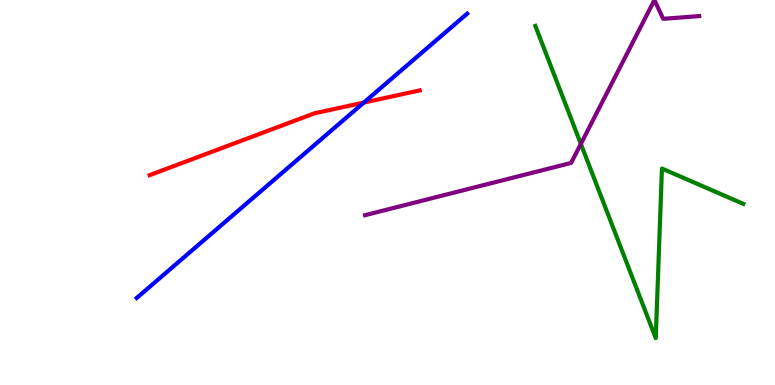[{'lines': ['blue', 'red'], 'intersections': [{'x': 4.69, 'y': 7.34}]}, {'lines': ['green', 'red'], 'intersections': []}, {'lines': ['purple', 'red'], 'intersections': []}, {'lines': ['blue', 'green'], 'intersections': []}, {'lines': ['blue', 'purple'], 'intersections': []}, {'lines': ['green', 'purple'], 'intersections': [{'x': 7.49, 'y': 6.26}]}]